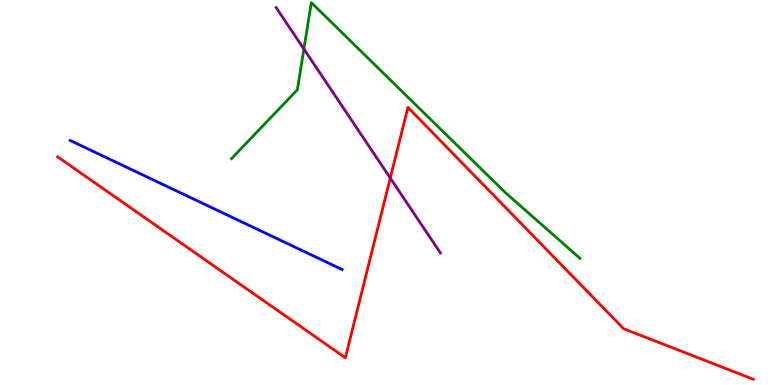[{'lines': ['blue', 'red'], 'intersections': []}, {'lines': ['green', 'red'], 'intersections': []}, {'lines': ['purple', 'red'], 'intersections': [{'x': 5.04, 'y': 5.38}]}, {'lines': ['blue', 'green'], 'intersections': []}, {'lines': ['blue', 'purple'], 'intersections': []}, {'lines': ['green', 'purple'], 'intersections': [{'x': 3.92, 'y': 8.73}]}]